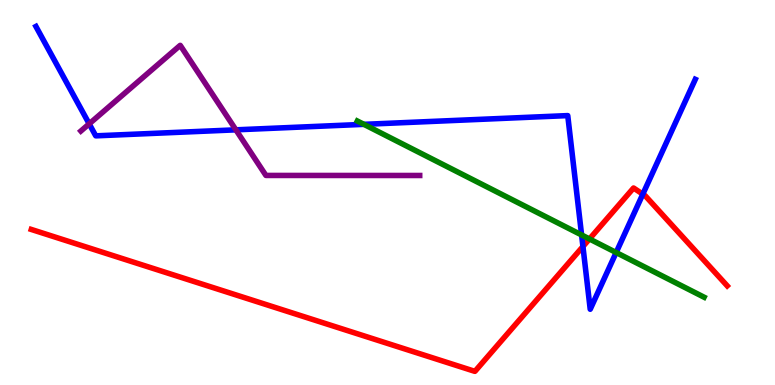[{'lines': ['blue', 'red'], 'intersections': [{'x': 7.52, 'y': 3.6}, {'x': 8.29, 'y': 4.96}]}, {'lines': ['green', 'red'], 'intersections': [{'x': 7.61, 'y': 3.79}]}, {'lines': ['purple', 'red'], 'intersections': []}, {'lines': ['blue', 'green'], 'intersections': [{'x': 4.7, 'y': 6.77}, {'x': 7.5, 'y': 3.9}, {'x': 7.95, 'y': 3.44}]}, {'lines': ['blue', 'purple'], 'intersections': [{'x': 1.15, 'y': 6.78}, {'x': 3.04, 'y': 6.63}]}, {'lines': ['green', 'purple'], 'intersections': []}]